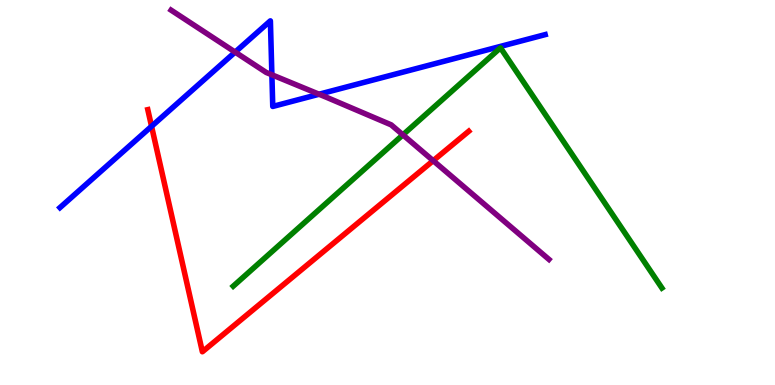[{'lines': ['blue', 'red'], 'intersections': [{'x': 1.96, 'y': 6.72}]}, {'lines': ['green', 'red'], 'intersections': []}, {'lines': ['purple', 'red'], 'intersections': [{'x': 5.59, 'y': 5.83}]}, {'lines': ['blue', 'green'], 'intersections': []}, {'lines': ['blue', 'purple'], 'intersections': [{'x': 3.03, 'y': 8.65}, {'x': 3.51, 'y': 8.06}, {'x': 4.12, 'y': 7.55}]}, {'lines': ['green', 'purple'], 'intersections': [{'x': 5.2, 'y': 6.5}]}]